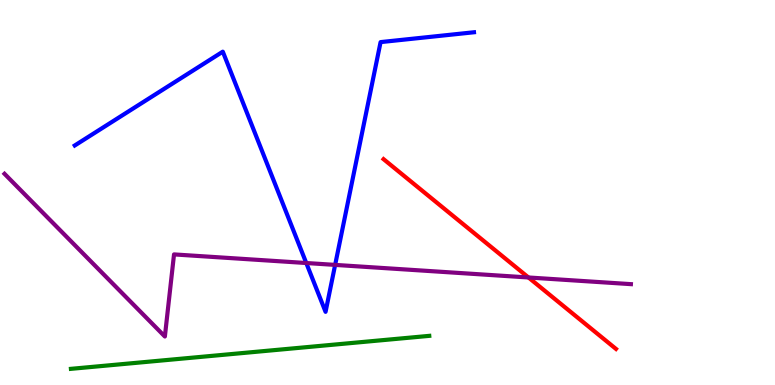[{'lines': ['blue', 'red'], 'intersections': []}, {'lines': ['green', 'red'], 'intersections': []}, {'lines': ['purple', 'red'], 'intersections': [{'x': 6.82, 'y': 2.79}]}, {'lines': ['blue', 'green'], 'intersections': []}, {'lines': ['blue', 'purple'], 'intersections': [{'x': 3.95, 'y': 3.17}, {'x': 4.32, 'y': 3.12}]}, {'lines': ['green', 'purple'], 'intersections': []}]